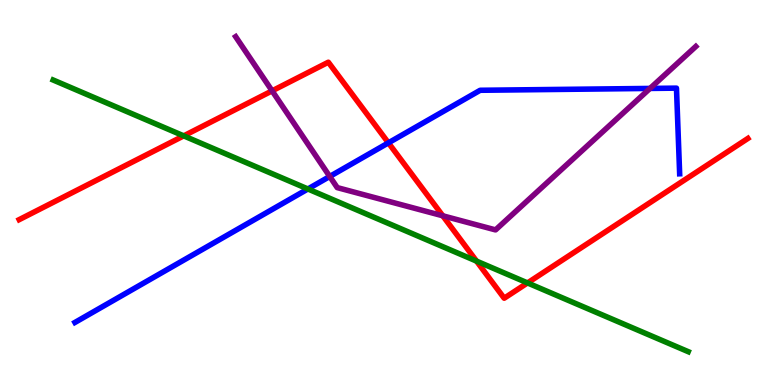[{'lines': ['blue', 'red'], 'intersections': [{'x': 5.01, 'y': 6.29}]}, {'lines': ['green', 'red'], 'intersections': [{'x': 2.37, 'y': 6.47}, {'x': 6.15, 'y': 3.22}, {'x': 6.81, 'y': 2.65}]}, {'lines': ['purple', 'red'], 'intersections': [{'x': 3.51, 'y': 7.64}, {'x': 5.71, 'y': 4.39}]}, {'lines': ['blue', 'green'], 'intersections': [{'x': 3.97, 'y': 5.09}]}, {'lines': ['blue', 'purple'], 'intersections': [{'x': 4.25, 'y': 5.42}, {'x': 8.39, 'y': 7.7}]}, {'lines': ['green', 'purple'], 'intersections': []}]